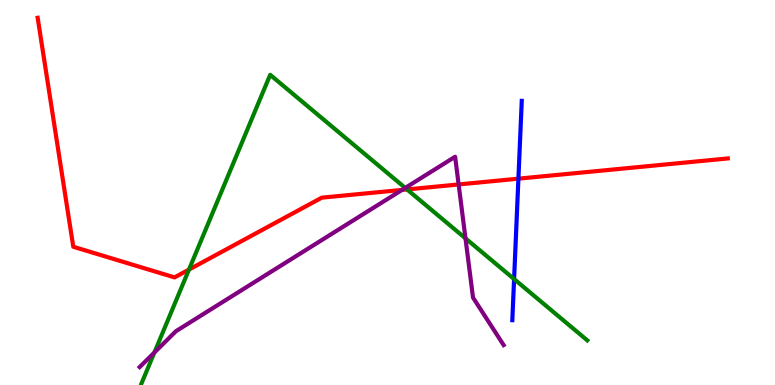[{'lines': ['blue', 'red'], 'intersections': [{'x': 6.69, 'y': 5.36}]}, {'lines': ['green', 'red'], 'intersections': [{'x': 2.44, 'y': 3.0}, {'x': 5.25, 'y': 5.08}]}, {'lines': ['purple', 'red'], 'intersections': [{'x': 5.19, 'y': 5.07}, {'x': 5.92, 'y': 5.21}]}, {'lines': ['blue', 'green'], 'intersections': [{'x': 6.63, 'y': 2.75}]}, {'lines': ['blue', 'purple'], 'intersections': []}, {'lines': ['green', 'purple'], 'intersections': [{'x': 1.99, 'y': 0.844}, {'x': 5.23, 'y': 5.12}, {'x': 6.01, 'y': 3.81}]}]